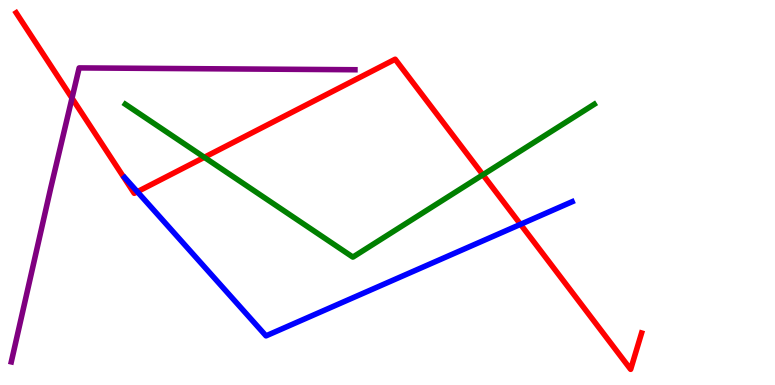[{'lines': ['blue', 'red'], 'intersections': [{'x': 1.77, 'y': 5.02}, {'x': 6.72, 'y': 4.17}]}, {'lines': ['green', 'red'], 'intersections': [{'x': 2.64, 'y': 5.91}, {'x': 6.23, 'y': 5.46}]}, {'lines': ['purple', 'red'], 'intersections': [{'x': 0.929, 'y': 7.45}]}, {'lines': ['blue', 'green'], 'intersections': []}, {'lines': ['blue', 'purple'], 'intersections': []}, {'lines': ['green', 'purple'], 'intersections': []}]